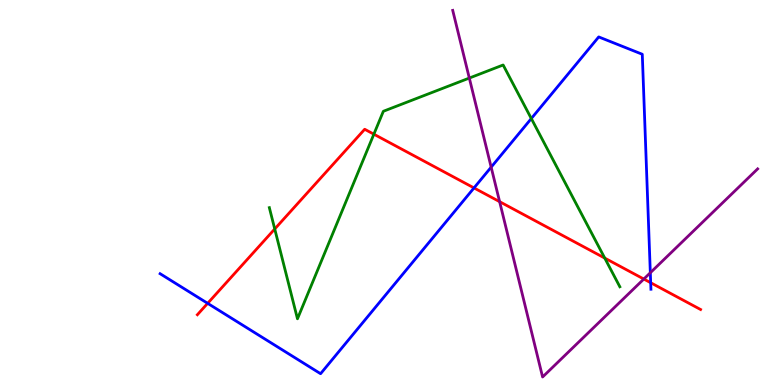[{'lines': ['blue', 'red'], 'intersections': [{'x': 2.68, 'y': 2.12}, {'x': 6.12, 'y': 5.12}, {'x': 8.4, 'y': 2.66}]}, {'lines': ['green', 'red'], 'intersections': [{'x': 3.55, 'y': 4.05}, {'x': 4.82, 'y': 6.51}, {'x': 7.8, 'y': 3.3}]}, {'lines': ['purple', 'red'], 'intersections': [{'x': 6.45, 'y': 4.76}, {'x': 8.31, 'y': 2.75}]}, {'lines': ['blue', 'green'], 'intersections': [{'x': 6.86, 'y': 6.92}]}, {'lines': ['blue', 'purple'], 'intersections': [{'x': 6.34, 'y': 5.66}, {'x': 8.39, 'y': 2.92}]}, {'lines': ['green', 'purple'], 'intersections': [{'x': 6.06, 'y': 7.97}]}]